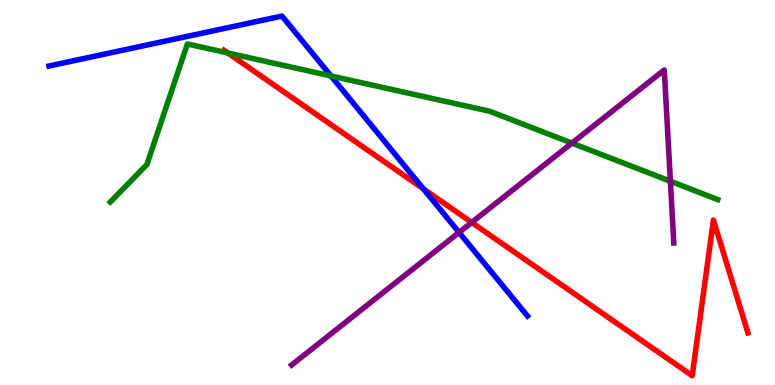[{'lines': ['blue', 'red'], 'intersections': [{'x': 5.46, 'y': 5.09}]}, {'lines': ['green', 'red'], 'intersections': [{'x': 2.94, 'y': 8.62}]}, {'lines': ['purple', 'red'], 'intersections': [{'x': 6.09, 'y': 4.22}]}, {'lines': ['blue', 'green'], 'intersections': [{'x': 4.27, 'y': 8.03}]}, {'lines': ['blue', 'purple'], 'intersections': [{'x': 5.92, 'y': 3.96}]}, {'lines': ['green', 'purple'], 'intersections': [{'x': 7.38, 'y': 6.28}, {'x': 8.65, 'y': 5.29}]}]